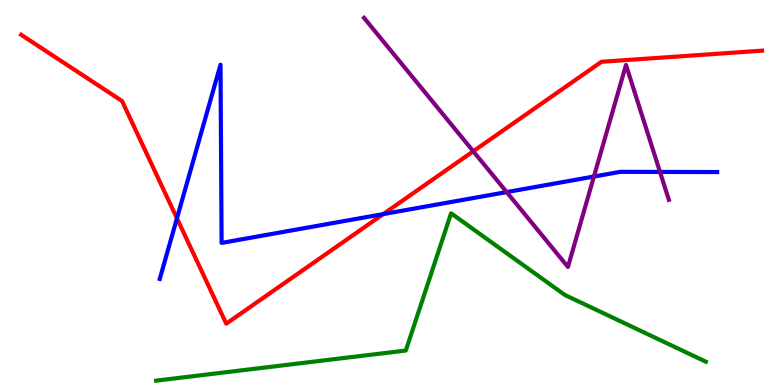[{'lines': ['blue', 'red'], 'intersections': [{'x': 2.28, 'y': 4.33}, {'x': 4.95, 'y': 4.44}]}, {'lines': ['green', 'red'], 'intersections': []}, {'lines': ['purple', 'red'], 'intersections': [{'x': 6.11, 'y': 6.07}]}, {'lines': ['blue', 'green'], 'intersections': []}, {'lines': ['blue', 'purple'], 'intersections': [{'x': 6.54, 'y': 5.01}, {'x': 7.66, 'y': 5.41}, {'x': 8.52, 'y': 5.53}]}, {'lines': ['green', 'purple'], 'intersections': []}]